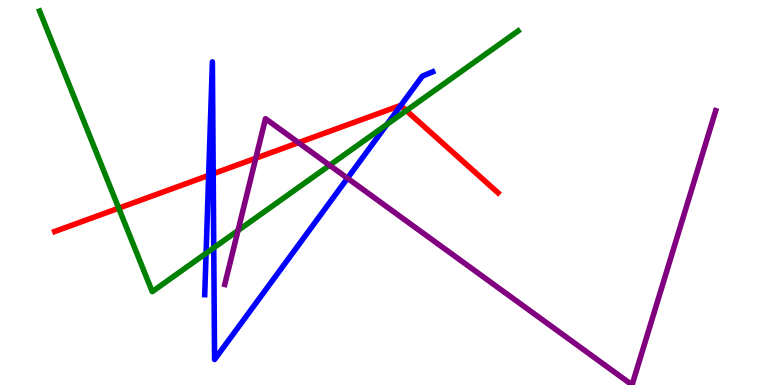[{'lines': ['blue', 'red'], 'intersections': [{'x': 2.69, 'y': 5.44}, {'x': 2.75, 'y': 5.49}, {'x': 5.17, 'y': 7.26}]}, {'lines': ['green', 'red'], 'intersections': [{'x': 1.53, 'y': 4.59}, {'x': 5.24, 'y': 7.13}]}, {'lines': ['purple', 'red'], 'intersections': [{'x': 3.3, 'y': 5.89}, {'x': 3.85, 'y': 6.29}]}, {'lines': ['blue', 'green'], 'intersections': [{'x': 2.66, 'y': 3.42}, {'x': 2.76, 'y': 3.56}, {'x': 4.99, 'y': 6.77}]}, {'lines': ['blue', 'purple'], 'intersections': [{'x': 4.48, 'y': 5.37}]}, {'lines': ['green', 'purple'], 'intersections': [{'x': 3.07, 'y': 4.01}, {'x': 4.25, 'y': 5.71}]}]